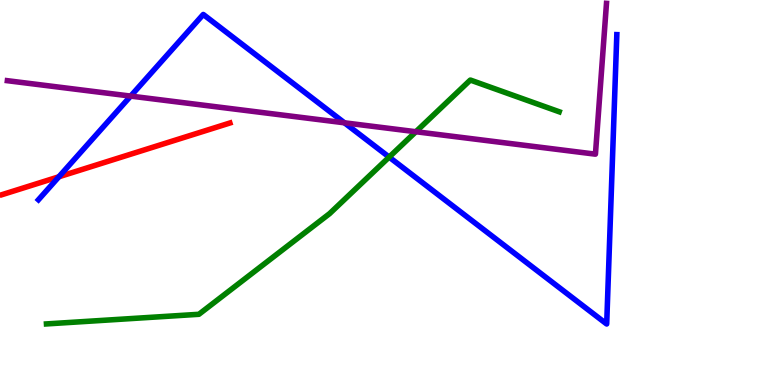[{'lines': ['blue', 'red'], 'intersections': [{'x': 0.76, 'y': 5.41}]}, {'lines': ['green', 'red'], 'intersections': []}, {'lines': ['purple', 'red'], 'intersections': []}, {'lines': ['blue', 'green'], 'intersections': [{'x': 5.02, 'y': 5.92}]}, {'lines': ['blue', 'purple'], 'intersections': [{'x': 1.69, 'y': 7.5}, {'x': 4.44, 'y': 6.81}]}, {'lines': ['green', 'purple'], 'intersections': [{'x': 5.37, 'y': 6.58}]}]